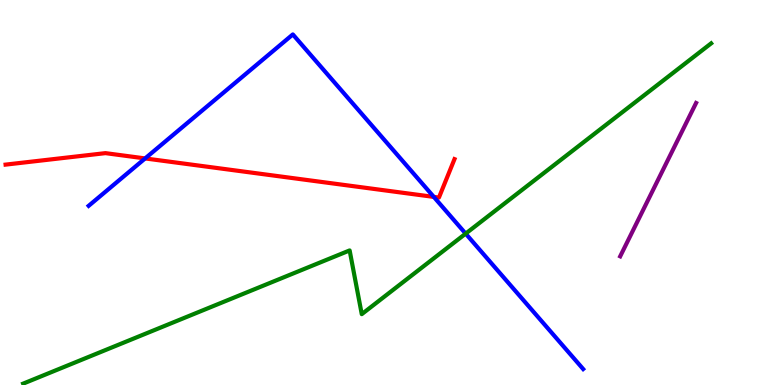[{'lines': ['blue', 'red'], 'intersections': [{'x': 1.87, 'y': 5.89}, {'x': 5.6, 'y': 4.89}]}, {'lines': ['green', 'red'], 'intersections': []}, {'lines': ['purple', 'red'], 'intersections': []}, {'lines': ['blue', 'green'], 'intersections': [{'x': 6.01, 'y': 3.93}]}, {'lines': ['blue', 'purple'], 'intersections': []}, {'lines': ['green', 'purple'], 'intersections': []}]